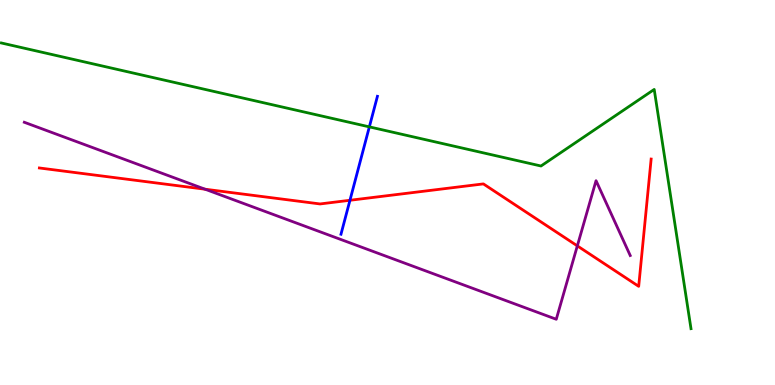[{'lines': ['blue', 'red'], 'intersections': [{'x': 4.52, 'y': 4.8}]}, {'lines': ['green', 'red'], 'intersections': []}, {'lines': ['purple', 'red'], 'intersections': [{'x': 2.65, 'y': 5.09}, {'x': 7.45, 'y': 3.61}]}, {'lines': ['blue', 'green'], 'intersections': [{'x': 4.77, 'y': 6.7}]}, {'lines': ['blue', 'purple'], 'intersections': []}, {'lines': ['green', 'purple'], 'intersections': []}]